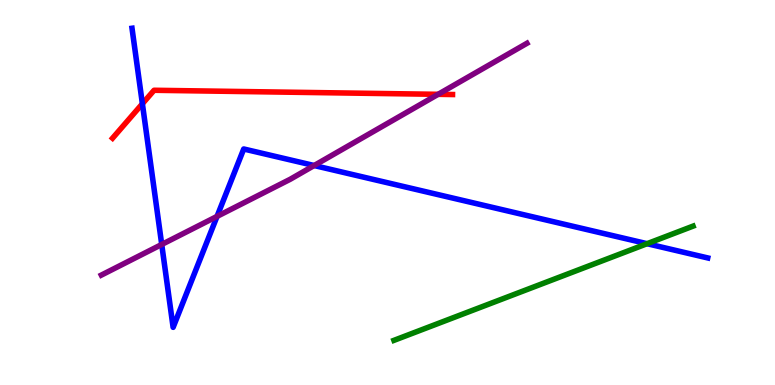[{'lines': ['blue', 'red'], 'intersections': [{'x': 1.84, 'y': 7.31}]}, {'lines': ['green', 'red'], 'intersections': []}, {'lines': ['purple', 'red'], 'intersections': [{'x': 5.65, 'y': 7.55}]}, {'lines': ['blue', 'green'], 'intersections': [{'x': 8.35, 'y': 3.67}]}, {'lines': ['blue', 'purple'], 'intersections': [{'x': 2.09, 'y': 3.65}, {'x': 2.8, 'y': 4.38}, {'x': 4.05, 'y': 5.7}]}, {'lines': ['green', 'purple'], 'intersections': []}]